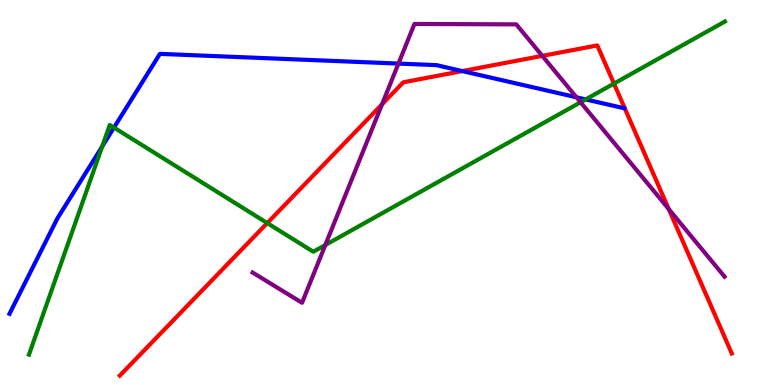[{'lines': ['blue', 'red'], 'intersections': [{'x': 5.97, 'y': 8.15}]}, {'lines': ['green', 'red'], 'intersections': [{'x': 3.45, 'y': 4.21}, {'x': 7.92, 'y': 7.83}]}, {'lines': ['purple', 'red'], 'intersections': [{'x': 4.93, 'y': 7.29}, {'x': 7.0, 'y': 8.55}, {'x': 8.63, 'y': 4.57}]}, {'lines': ['blue', 'green'], 'intersections': [{'x': 1.32, 'y': 6.19}, {'x': 1.47, 'y': 6.69}, {'x': 7.56, 'y': 7.42}]}, {'lines': ['blue', 'purple'], 'intersections': [{'x': 5.14, 'y': 8.35}, {'x': 7.44, 'y': 7.47}]}, {'lines': ['green', 'purple'], 'intersections': [{'x': 4.2, 'y': 3.64}, {'x': 7.49, 'y': 7.34}]}]